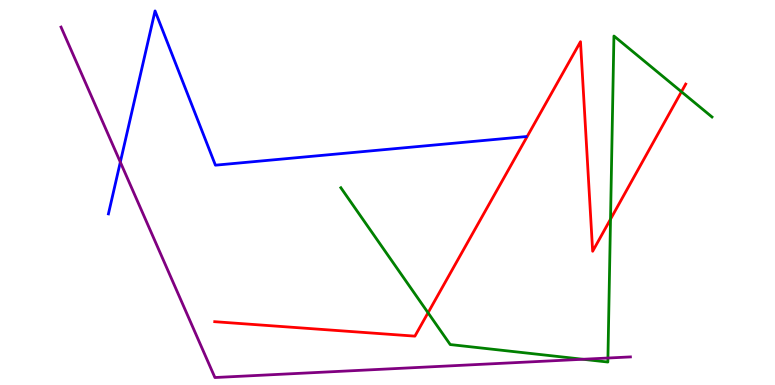[{'lines': ['blue', 'red'], 'intersections': []}, {'lines': ['green', 'red'], 'intersections': [{'x': 5.52, 'y': 1.88}, {'x': 7.88, 'y': 4.31}, {'x': 8.79, 'y': 7.62}]}, {'lines': ['purple', 'red'], 'intersections': []}, {'lines': ['blue', 'green'], 'intersections': []}, {'lines': ['blue', 'purple'], 'intersections': [{'x': 1.55, 'y': 5.79}]}, {'lines': ['green', 'purple'], 'intersections': [{'x': 7.52, 'y': 0.668}, {'x': 7.84, 'y': 0.701}]}]